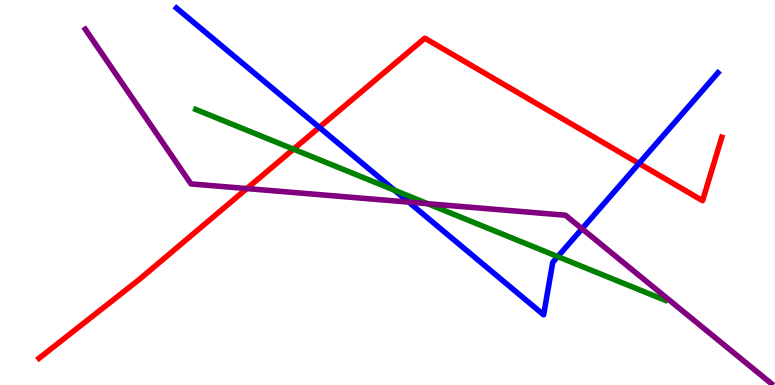[{'lines': ['blue', 'red'], 'intersections': [{'x': 4.12, 'y': 6.69}, {'x': 8.24, 'y': 5.75}]}, {'lines': ['green', 'red'], 'intersections': [{'x': 3.79, 'y': 6.13}]}, {'lines': ['purple', 'red'], 'intersections': [{'x': 3.19, 'y': 5.1}]}, {'lines': ['blue', 'green'], 'intersections': [{'x': 5.09, 'y': 5.06}, {'x': 7.2, 'y': 3.33}]}, {'lines': ['blue', 'purple'], 'intersections': [{'x': 5.27, 'y': 4.75}, {'x': 7.51, 'y': 4.06}]}, {'lines': ['green', 'purple'], 'intersections': [{'x': 5.52, 'y': 4.71}]}]